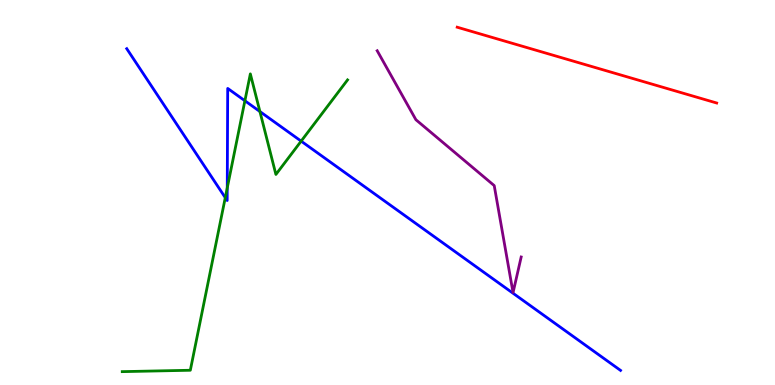[{'lines': ['blue', 'red'], 'intersections': []}, {'lines': ['green', 'red'], 'intersections': []}, {'lines': ['purple', 'red'], 'intersections': []}, {'lines': ['blue', 'green'], 'intersections': [{'x': 2.91, 'y': 4.87}, {'x': 2.93, 'y': 5.12}, {'x': 3.16, 'y': 7.38}, {'x': 3.35, 'y': 7.1}, {'x': 3.89, 'y': 6.33}]}, {'lines': ['blue', 'purple'], 'intersections': []}, {'lines': ['green', 'purple'], 'intersections': []}]